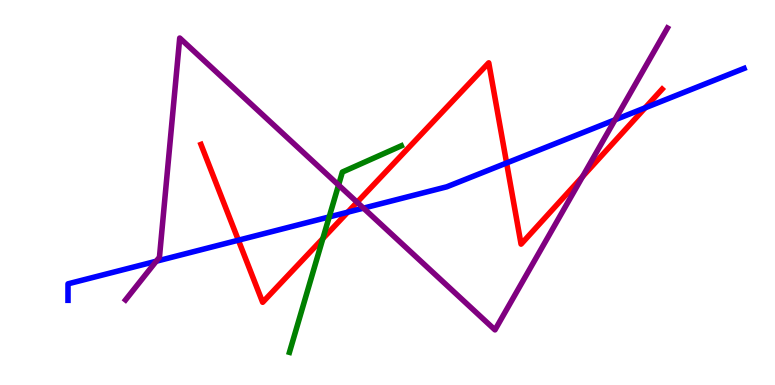[{'lines': ['blue', 'red'], 'intersections': [{'x': 3.08, 'y': 3.76}, {'x': 4.49, 'y': 4.49}, {'x': 6.54, 'y': 5.77}, {'x': 8.32, 'y': 7.2}]}, {'lines': ['green', 'red'], 'intersections': [{'x': 4.17, 'y': 3.8}]}, {'lines': ['purple', 'red'], 'intersections': [{'x': 4.61, 'y': 4.75}, {'x': 7.52, 'y': 5.41}]}, {'lines': ['blue', 'green'], 'intersections': [{'x': 4.25, 'y': 4.37}]}, {'lines': ['blue', 'purple'], 'intersections': [{'x': 2.02, 'y': 3.21}, {'x': 4.69, 'y': 4.59}, {'x': 7.94, 'y': 6.89}]}, {'lines': ['green', 'purple'], 'intersections': [{'x': 4.37, 'y': 5.19}]}]